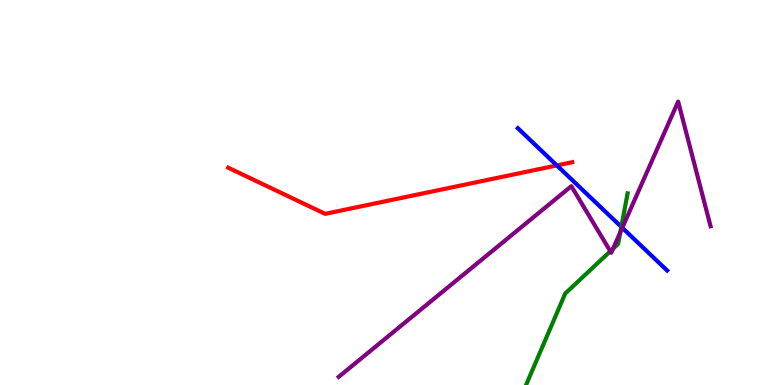[{'lines': ['blue', 'red'], 'intersections': [{'x': 7.19, 'y': 5.7}]}, {'lines': ['green', 'red'], 'intersections': []}, {'lines': ['purple', 'red'], 'intersections': []}, {'lines': ['blue', 'green'], 'intersections': [{'x': 8.02, 'y': 4.11}]}, {'lines': ['blue', 'purple'], 'intersections': [{'x': 8.03, 'y': 4.08}]}, {'lines': ['green', 'purple'], 'intersections': [{'x': 7.88, 'y': 3.47}, {'x': 7.91, 'y': 3.54}, {'x': 8.0, 'y': 3.97}]}]